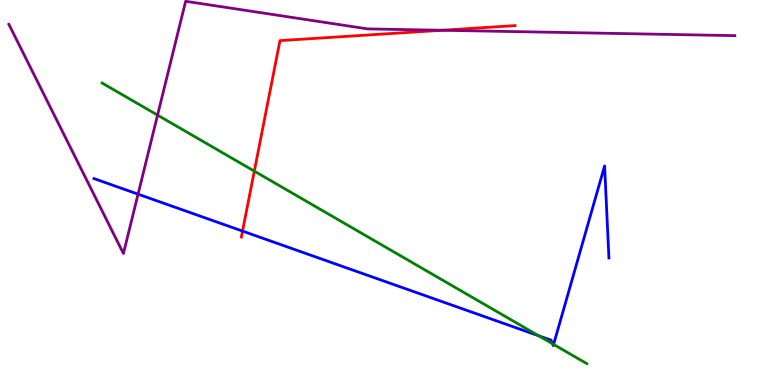[{'lines': ['blue', 'red'], 'intersections': [{'x': 3.13, 'y': 4.0}]}, {'lines': ['green', 'red'], 'intersections': [{'x': 3.28, 'y': 5.55}]}, {'lines': ['purple', 'red'], 'intersections': [{'x': 5.7, 'y': 9.21}]}, {'lines': ['blue', 'green'], 'intersections': [{'x': 6.95, 'y': 1.28}, {'x': 7.13, 'y': 1.07}, {'x': 7.14, 'y': 1.05}]}, {'lines': ['blue', 'purple'], 'intersections': [{'x': 1.78, 'y': 4.96}]}, {'lines': ['green', 'purple'], 'intersections': [{'x': 2.03, 'y': 7.01}]}]